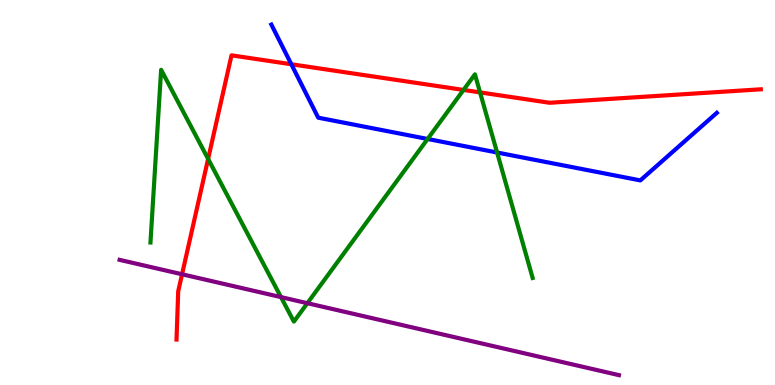[{'lines': ['blue', 'red'], 'intersections': [{'x': 3.76, 'y': 8.33}]}, {'lines': ['green', 'red'], 'intersections': [{'x': 2.69, 'y': 5.87}, {'x': 5.98, 'y': 7.66}, {'x': 6.19, 'y': 7.6}]}, {'lines': ['purple', 'red'], 'intersections': [{'x': 2.35, 'y': 2.88}]}, {'lines': ['blue', 'green'], 'intersections': [{'x': 5.52, 'y': 6.39}, {'x': 6.41, 'y': 6.04}]}, {'lines': ['blue', 'purple'], 'intersections': []}, {'lines': ['green', 'purple'], 'intersections': [{'x': 3.63, 'y': 2.28}, {'x': 3.97, 'y': 2.12}]}]